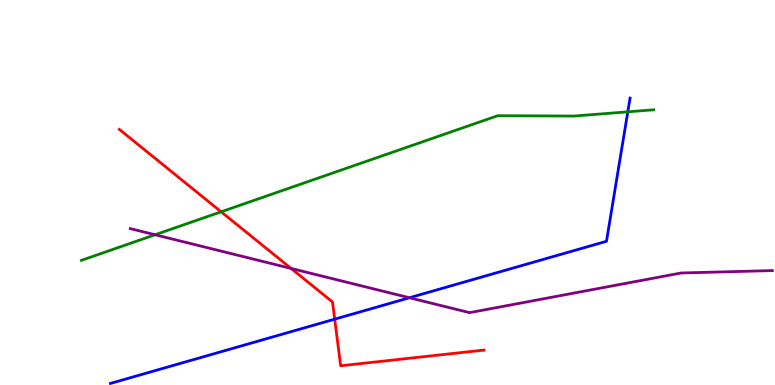[{'lines': ['blue', 'red'], 'intersections': [{'x': 4.32, 'y': 1.71}]}, {'lines': ['green', 'red'], 'intersections': [{'x': 2.85, 'y': 4.5}]}, {'lines': ['purple', 'red'], 'intersections': [{'x': 3.76, 'y': 3.03}]}, {'lines': ['blue', 'green'], 'intersections': [{'x': 8.1, 'y': 7.1}]}, {'lines': ['blue', 'purple'], 'intersections': [{'x': 5.28, 'y': 2.27}]}, {'lines': ['green', 'purple'], 'intersections': [{'x': 2.0, 'y': 3.9}]}]